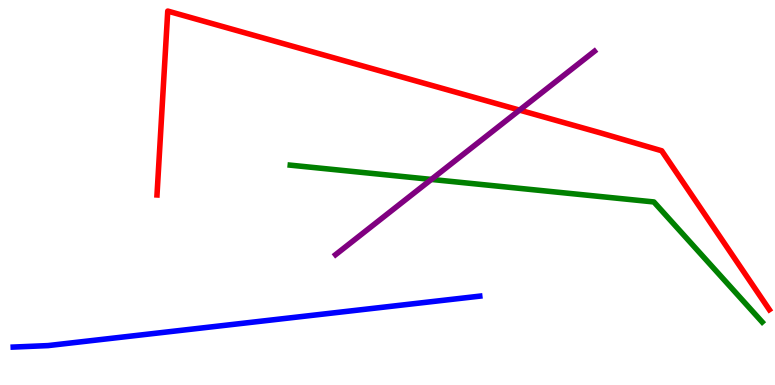[{'lines': ['blue', 'red'], 'intersections': []}, {'lines': ['green', 'red'], 'intersections': []}, {'lines': ['purple', 'red'], 'intersections': [{'x': 6.7, 'y': 7.14}]}, {'lines': ['blue', 'green'], 'intersections': []}, {'lines': ['blue', 'purple'], 'intersections': []}, {'lines': ['green', 'purple'], 'intersections': [{'x': 5.57, 'y': 5.34}]}]